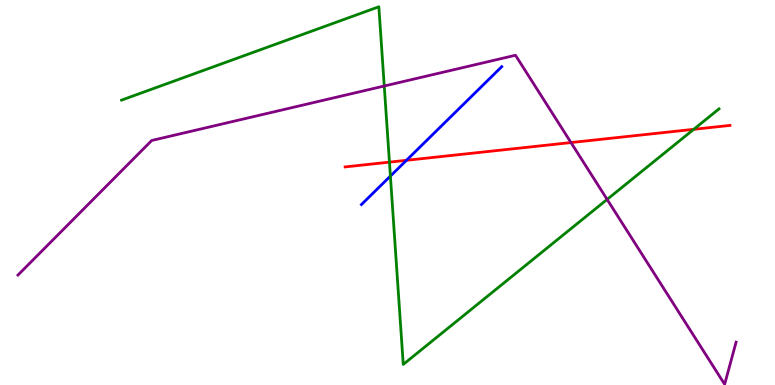[{'lines': ['blue', 'red'], 'intersections': [{'x': 5.24, 'y': 5.84}]}, {'lines': ['green', 'red'], 'intersections': [{'x': 5.03, 'y': 5.79}, {'x': 8.95, 'y': 6.64}]}, {'lines': ['purple', 'red'], 'intersections': [{'x': 7.37, 'y': 6.3}]}, {'lines': ['blue', 'green'], 'intersections': [{'x': 5.04, 'y': 5.43}]}, {'lines': ['blue', 'purple'], 'intersections': []}, {'lines': ['green', 'purple'], 'intersections': [{'x': 4.96, 'y': 7.77}, {'x': 7.83, 'y': 4.82}]}]